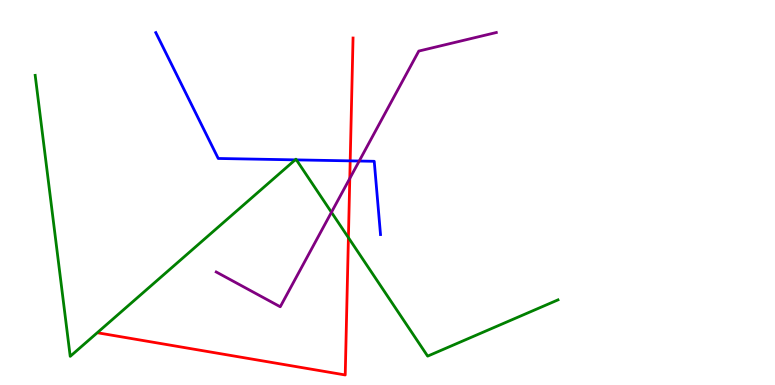[{'lines': ['blue', 'red'], 'intersections': [{'x': 4.52, 'y': 5.82}]}, {'lines': ['green', 'red'], 'intersections': [{'x': 4.5, 'y': 3.83}]}, {'lines': ['purple', 'red'], 'intersections': [{'x': 4.51, 'y': 5.37}]}, {'lines': ['blue', 'green'], 'intersections': [{'x': 3.81, 'y': 5.85}, {'x': 3.82, 'y': 5.85}]}, {'lines': ['blue', 'purple'], 'intersections': [{'x': 4.64, 'y': 5.82}]}, {'lines': ['green', 'purple'], 'intersections': [{'x': 4.28, 'y': 4.49}]}]